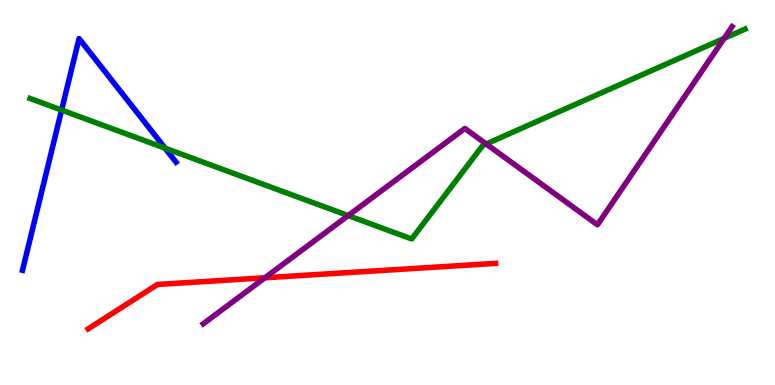[{'lines': ['blue', 'red'], 'intersections': []}, {'lines': ['green', 'red'], 'intersections': []}, {'lines': ['purple', 'red'], 'intersections': [{'x': 3.42, 'y': 2.79}]}, {'lines': ['blue', 'green'], 'intersections': [{'x': 0.795, 'y': 7.14}, {'x': 2.13, 'y': 6.15}]}, {'lines': ['blue', 'purple'], 'intersections': []}, {'lines': ['green', 'purple'], 'intersections': [{'x': 4.49, 'y': 4.4}, {'x': 6.27, 'y': 6.26}, {'x': 9.34, 'y': 9.0}]}]